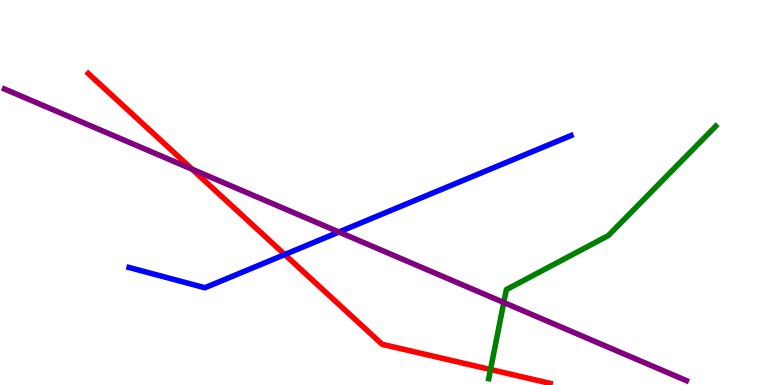[{'lines': ['blue', 'red'], 'intersections': [{'x': 3.67, 'y': 3.39}]}, {'lines': ['green', 'red'], 'intersections': [{'x': 6.33, 'y': 0.402}]}, {'lines': ['purple', 'red'], 'intersections': [{'x': 2.48, 'y': 5.6}]}, {'lines': ['blue', 'green'], 'intersections': []}, {'lines': ['blue', 'purple'], 'intersections': [{'x': 4.37, 'y': 3.97}]}, {'lines': ['green', 'purple'], 'intersections': [{'x': 6.5, 'y': 2.14}]}]